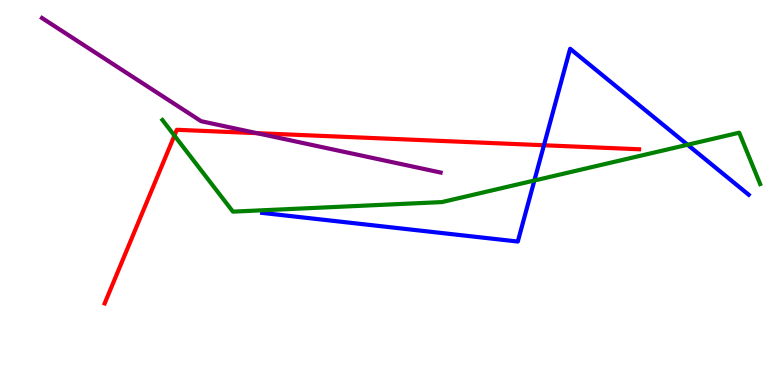[{'lines': ['blue', 'red'], 'intersections': [{'x': 7.02, 'y': 6.23}]}, {'lines': ['green', 'red'], 'intersections': [{'x': 2.25, 'y': 6.48}]}, {'lines': ['purple', 'red'], 'intersections': [{'x': 3.32, 'y': 6.54}]}, {'lines': ['blue', 'green'], 'intersections': [{'x': 6.9, 'y': 5.31}, {'x': 8.87, 'y': 6.24}]}, {'lines': ['blue', 'purple'], 'intersections': []}, {'lines': ['green', 'purple'], 'intersections': []}]